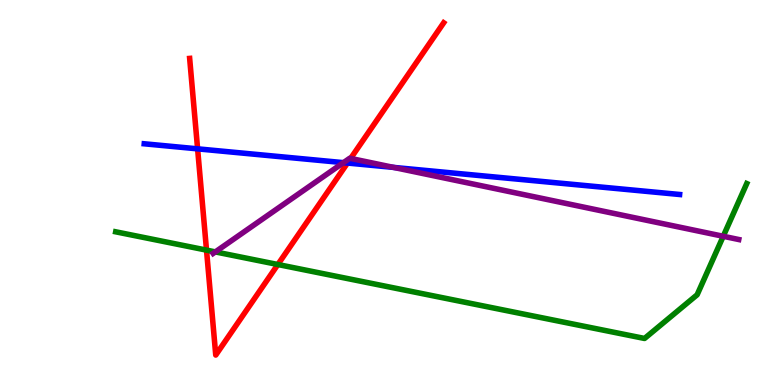[{'lines': ['blue', 'red'], 'intersections': [{'x': 2.55, 'y': 6.13}, {'x': 4.48, 'y': 5.77}]}, {'lines': ['green', 'red'], 'intersections': [{'x': 2.66, 'y': 3.5}, {'x': 3.59, 'y': 3.13}]}, {'lines': ['purple', 'red'], 'intersections': [{'x': 4.52, 'y': 5.89}]}, {'lines': ['blue', 'green'], 'intersections': []}, {'lines': ['blue', 'purple'], 'intersections': [{'x': 4.43, 'y': 5.78}, {'x': 5.08, 'y': 5.65}]}, {'lines': ['green', 'purple'], 'intersections': [{'x': 2.78, 'y': 3.46}, {'x': 9.33, 'y': 3.86}]}]